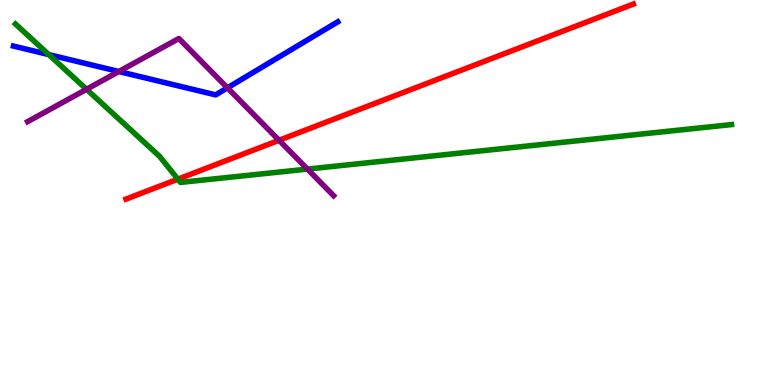[{'lines': ['blue', 'red'], 'intersections': []}, {'lines': ['green', 'red'], 'intersections': [{'x': 2.3, 'y': 5.35}]}, {'lines': ['purple', 'red'], 'intersections': [{'x': 3.6, 'y': 6.36}]}, {'lines': ['blue', 'green'], 'intersections': [{'x': 0.629, 'y': 8.58}]}, {'lines': ['blue', 'purple'], 'intersections': [{'x': 1.53, 'y': 8.14}, {'x': 2.93, 'y': 7.72}]}, {'lines': ['green', 'purple'], 'intersections': [{'x': 1.12, 'y': 7.68}, {'x': 3.97, 'y': 5.61}]}]